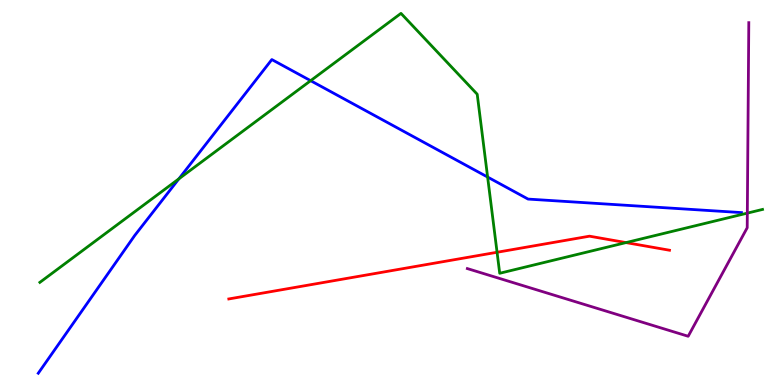[{'lines': ['blue', 'red'], 'intersections': []}, {'lines': ['green', 'red'], 'intersections': [{'x': 6.41, 'y': 3.45}, {'x': 8.08, 'y': 3.7}]}, {'lines': ['purple', 'red'], 'intersections': []}, {'lines': ['blue', 'green'], 'intersections': [{'x': 2.31, 'y': 5.36}, {'x': 4.01, 'y': 7.9}, {'x': 6.29, 'y': 5.4}]}, {'lines': ['blue', 'purple'], 'intersections': []}, {'lines': ['green', 'purple'], 'intersections': [{'x': 9.64, 'y': 4.46}]}]